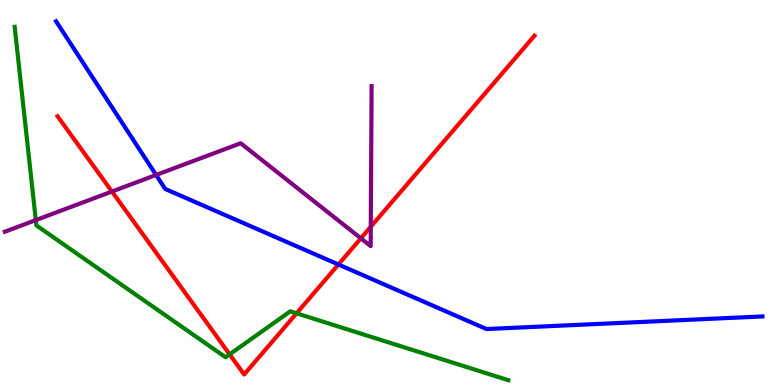[{'lines': ['blue', 'red'], 'intersections': [{'x': 4.37, 'y': 3.13}]}, {'lines': ['green', 'red'], 'intersections': [{'x': 2.96, 'y': 0.796}, {'x': 3.83, 'y': 1.86}]}, {'lines': ['purple', 'red'], 'intersections': [{'x': 1.44, 'y': 5.03}, {'x': 4.66, 'y': 3.81}, {'x': 4.78, 'y': 4.11}]}, {'lines': ['blue', 'green'], 'intersections': []}, {'lines': ['blue', 'purple'], 'intersections': [{'x': 2.01, 'y': 5.46}]}, {'lines': ['green', 'purple'], 'intersections': [{'x': 0.462, 'y': 4.28}]}]